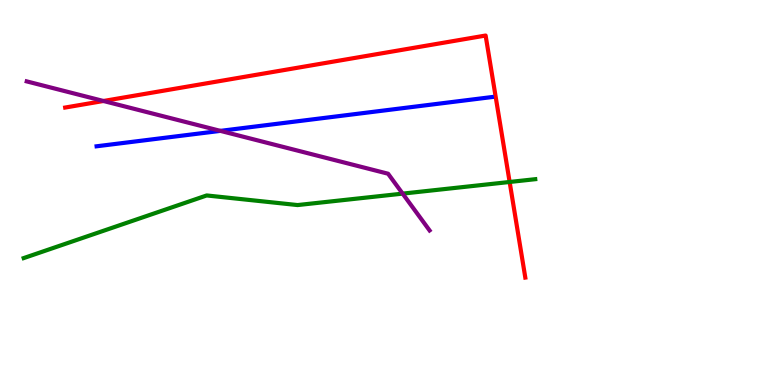[{'lines': ['blue', 'red'], 'intersections': []}, {'lines': ['green', 'red'], 'intersections': [{'x': 6.58, 'y': 5.27}]}, {'lines': ['purple', 'red'], 'intersections': [{'x': 1.33, 'y': 7.38}]}, {'lines': ['blue', 'green'], 'intersections': []}, {'lines': ['blue', 'purple'], 'intersections': [{'x': 2.84, 'y': 6.6}]}, {'lines': ['green', 'purple'], 'intersections': [{'x': 5.2, 'y': 4.97}]}]